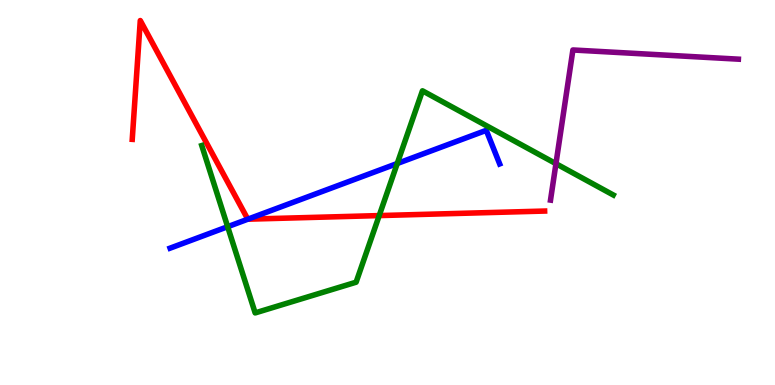[{'lines': ['blue', 'red'], 'intersections': [{'x': 3.2, 'y': 4.31}]}, {'lines': ['green', 'red'], 'intersections': [{'x': 4.89, 'y': 4.4}]}, {'lines': ['purple', 'red'], 'intersections': []}, {'lines': ['blue', 'green'], 'intersections': [{'x': 2.94, 'y': 4.11}, {'x': 5.13, 'y': 5.75}]}, {'lines': ['blue', 'purple'], 'intersections': []}, {'lines': ['green', 'purple'], 'intersections': [{'x': 7.17, 'y': 5.75}]}]